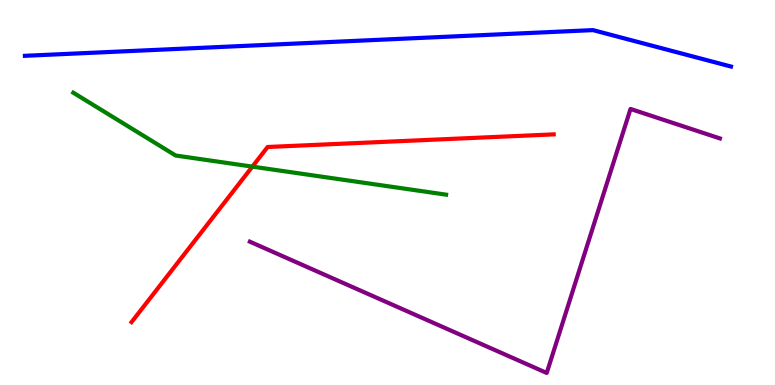[{'lines': ['blue', 'red'], 'intersections': []}, {'lines': ['green', 'red'], 'intersections': [{'x': 3.26, 'y': 5.67}]}, {'lines': ['purple', 'red'], 'intersections': []}, {'lines': ['blue', 'green'], 'intersections': []}, {'lines': ['blue', 'purple'], 'intersections': []}, {'lines': ['green', 'purple'], 'intersections': []}]